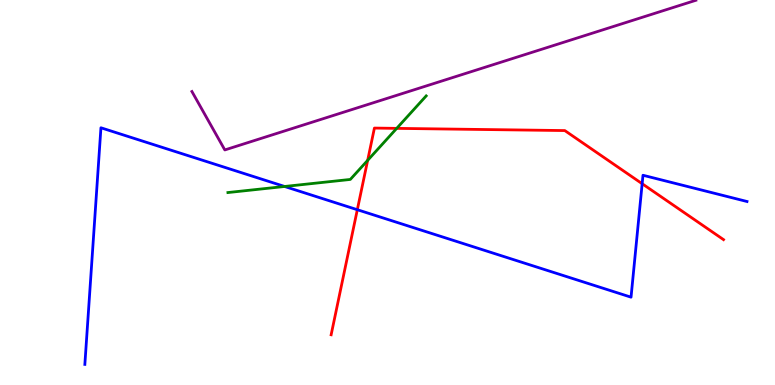[{'lines': ['blue', 'red'], 'intersections': [{'x': 4.61, 'y': 4.55}, {'x': 8.29, 'y': 5.23}]}, {'lines': ['green', 'red'], 'intersections': [{'x': 4.74, 'y': 5.84}, {'x': 5.12, 'y': 6.67}]}, {'lines': ['purple', 'red'], 'intersections': []}, {'lines': ['blue', 'green'], 'intersections': [{'x': 3.67, 'y': 5.16}]}, {'lines': ['blue', 'purple'], 'intersections': []}, {'lines': ['green', 'purple'], 'intersections': []}]